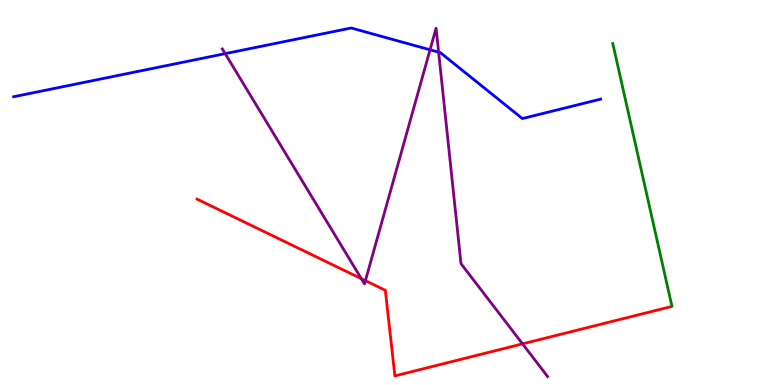[{'lines': ['blue', 'red'], 'intersections': []}, {'lines': ['green', 'red'], 'intersections': []}, {'lines': ['purple', 'red'], 'intersections': [{'x': 4.66, 'y': 2.76}, {'x': 4.72, 'y': 2.71}, {'x': 6.74, 'y': 1.07}]}, {'lines': ['blue', 'green'], 'intersections': []}, {'lines': ['blue', 'purple'], 'intersections': [{'x': 2.91, 'y': 8.61}, {'x': 5.55, 'y': 8.71}, {'x': 5.66, 'y': 8.64}]}, {'lines': ['green', 'purple'], 'intersections': []}]